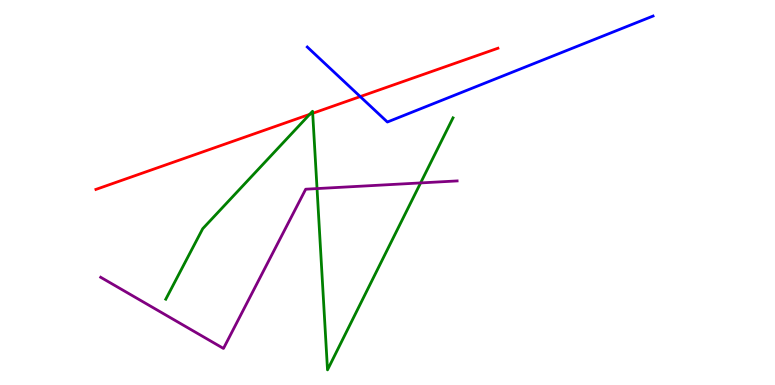[{'lines': ['blue', 'red'], 'intersections': [{'x': 4.65, 'y': 7.49}]}, {'lines': ['green', 'red'], 'intersections': [{'x': 4.0, 'y': 7.03}, {'x': 4.03, 'y': 7.06}]}, {'lines': ['purple', 'red'], 'intersections': []}, {'lines': ['blue', 'green'], 'intersections': []}, {'lines': ['blue', 'purple'], 'intersections': []}, {'lines': ['green', 'purple'], 'intersections': [{'x': 4.09, 'y': 5.1}, {'x': 5.43, 'y': 5.25}]}]